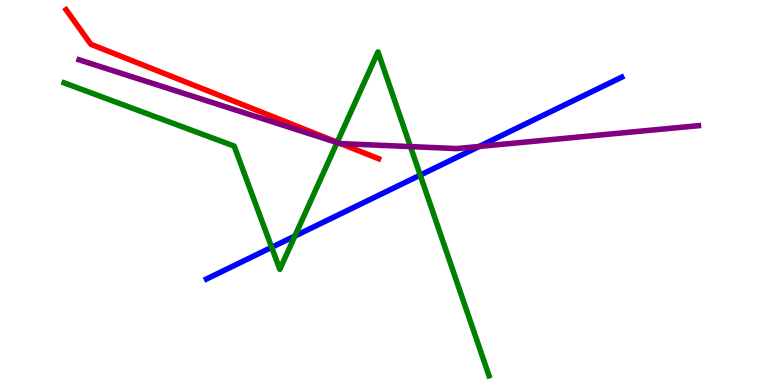[{'lines': ['blue', 'red'], 'intersections': []}, {'lines': ['green', 'red'], 'intersections': [{'x': 4.35, 'y': 6.31}]}, {'lines': ['purple', 'red'], 'intersections': [{'x': 4.39, 'y': 6.27}]}, {'lines': ['blue', 'green'], 'intersections': [{'x': 3.51, 'y': 3.58}, {'x': 3.8, 'y': 3.87}, {'x': 5.42, 'y': 5.45}]}, {'lines': ['blue', 'purple'], 'intersections': [{'x': 6.18, 'y': 6.2}]}, {'lines': ['green', 'purple'], 'intersections': [{'x': 4.35, 'y': 6.3}, {'x': 5.3, 'y': 6.19}]}]